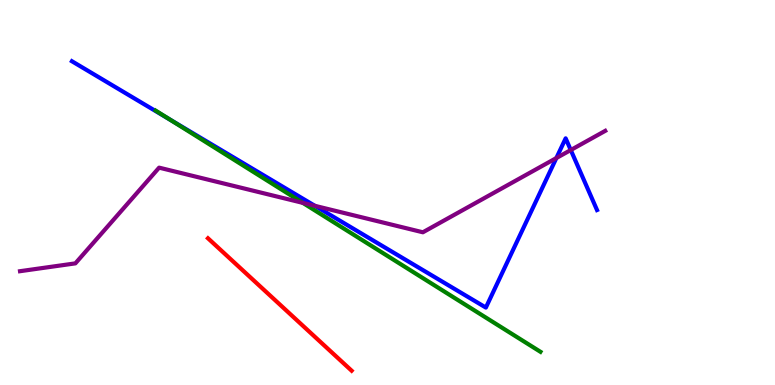[{'lines': ['blue', 'red'], 'intersections': []}, {'lines': ['green', 'red'], 'intersections': []}, {'lines': ['purple', 'red'], 'intersections': []}, {'lines': ['blue', 'green'], 'intersections': [{'x': 2.19, 'y': 6.9}]}, {'lines': ['blue', 'purple'], 'intersections': [{'x': 4.06, 'y': 4.65}, {'x': 7.18, 'y': 5.89}, {'x': 7.36, 'y': 6.1}]}, {'lines': ['green', 'purple'], 'intersections': [{'x': 3.91, 'y': 4.73}]}]